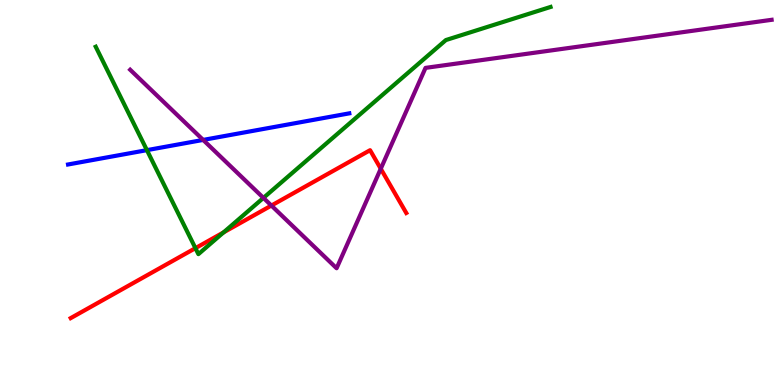[{'lines': ['blue', 'red'], 'intersections': []}, {'lines': ['green', 'red'], 'intersections': [{'x': 2.52, 'y': 3.55}, {'x': 2.88, 'y': 3.96}]}, {'lines': ['purple', 'red'], 'intersections': [{'x': 3.5, 'y': 4.66}, {'x': 4.91, 'y': 5.62}]}, {'lines': ['blue', 'green'], 'intersections': [{'x': 1.9, 'y': 6.1}]}, {'lines': ['blue', 'purple'], 'intersections': [{'x': 2.62, 'y': 6.37}]}, {'lines': ['green', 'purple'], 'intersections': [{'x': 3.4, 'y': 4.86}]}]